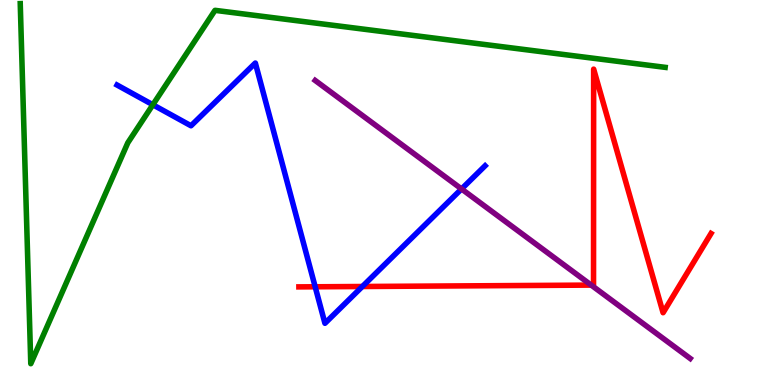[{'lines': ['blue', 'red'], 'intersections': [{'x': 4.07, 'y': 2.55}, {'x': 4.68, 'y': 2.56}]}, {'lines': ['green', 'red'], 'intersections': []}, {'lines': ['purple', 'red'], 'intersections': [{'x': 7.63, 'y': 2.59}]}, {'lines': ['blue', 'green'], 'intersections': [{'x': 1.97, 'y': 7.28}]}, {'lines': ['blue', 'purple'], 'intersections': [{'x': 5.96, 'y': 5.09}]}, {'lines': ['green', 'purple'], 'intersections': []}]